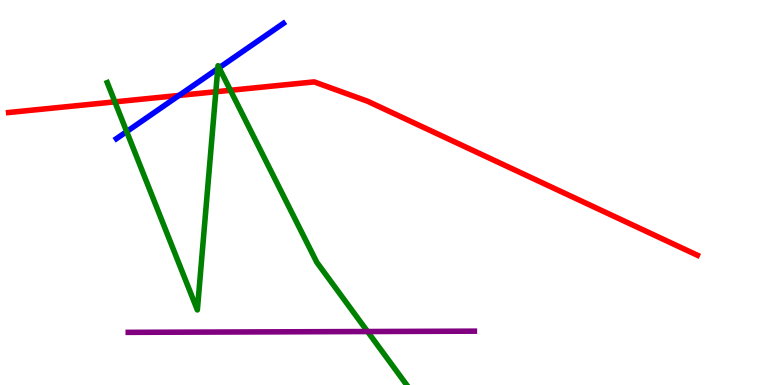[{'lines': ['blue', 'red'], 'intersections': [{'x': 2.31, 'y': 7.52}]}, {'lines': ['green', 'red'], 'intersections': [{'x': 1.48, 'y': 7.35}, {'x': 2.78, 'y': 7.62}, {'x': 2.97, 'y': 7.65}]}, {'lines': ['purple', 'red'], 'intersections': []}, {'lines': ['blue', 'green'], 'intersections': [{'x': 1.63, 'y': 6.58}, {'x': 2.81, 'y': 8.22}, {'x': 2.83, 'y': 8.24}]}, {'lines': ['blue', 'purple'], 'intersections': []}, {'lines': ['green', 'purple'], 'intersections': [{'x': 4.74, 'y': 1.39}]}]